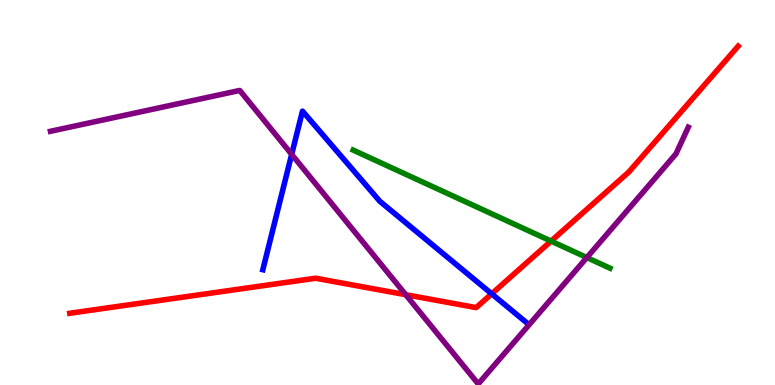[{'lines': ['blue', 'red'], 'intersections': [{'x': 6.34, 'y': 2.37}]}, {'lines': ['green', 'red'], 'intersections': [{'x': 7.11, 'y': 3.74}]}, {'lines': ['purple', 'red'], 'intersections': [{'x': 5.24, 'y': 2.35}]}, {'lines': ['blue', 'green'], 'intersections': []}, {'lines': ['blue', 'purple'], 'intersections': [{'x': 3.76, 'y': 5.99}]}, {'lines': ['green', 'purple'], 'intersections': [{'x': 7.57, 'y': 3.31}]}]